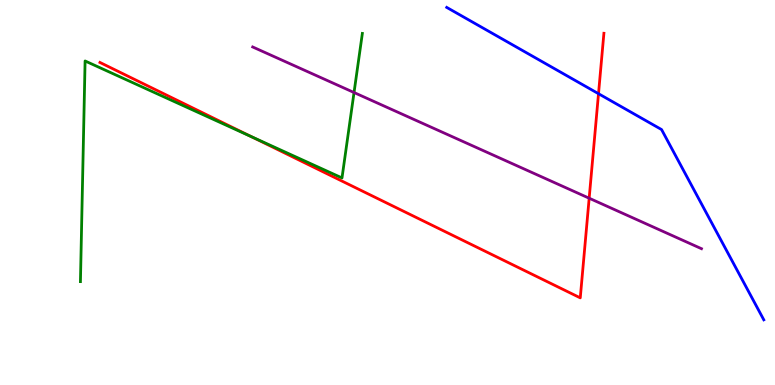[{'lines': ['blue', 'red'], 'intersections': [{'x': 7.72, 'y': 7.57}]}, {'lines': ['green', 'red'], 'intersections': [{'x': 3.24, 'y': 6.45}]}, {'lines': ['purple', 'red'], 'intersections': [{'x': 7.6, 'y': 4.85}]}, {'lines': ['blue', 'green'], 'intersections': []}, {'lines': ['blue', 'purple'], 'intersections': []}, {'lines': ['green', 'purple'], 'intersections': [{'x': 4.57, 'y': 7.6}]}]